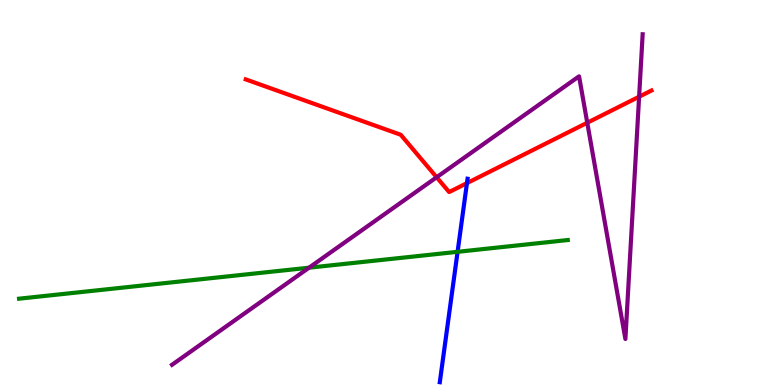[{'lines': ['blue', 'red'], 'intersections': [{'x': 6.03, 'y': 5.24}]}, {'lines': ['green', 'red'], 'intersections': []}, {'lines': ['purple', 'red'], 'intersections': [{'x': 5.63, 'y': 5.4}, {'x': 7.58, 'y': 6.81}, {'x': 8.25, 'y': 7.49}]}, {'lines': ['blue', 'green'], 'intersections': [{'x': 5.9, 'y': 3.46}]}, {'lines': ['blue', 'purple'], 'intersections': []}, {'lines': ['green', 'purple'], 'intersections': [{'x': 3.99, 'y': 3.05}]}]